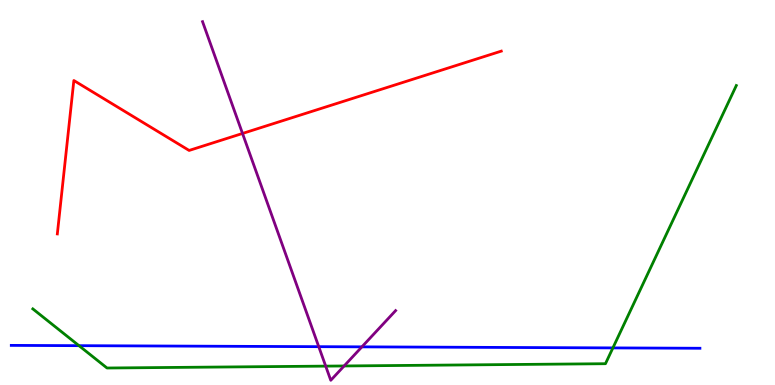[{'lines': ['blue', 'red'], 'intersections': []}, {'lines': ['green', 'red'], 'intersections': []}, {'lines': ['purple', 'red'], 'intersections': [{'x': 3.13, 'y': 6.53}]}, {'lines': ['blue', 'green'], 'intersections': [{'x': 1.02, 'y': 1.02}, {'x': 7.91, 'y': 0.964}]}, {'lines': ['blue', 'purple'], 'intersections': [{'x': 4.11, 'y': 0.995}, {'x': 4.67, 'y': 0.991}]}, {'lines': ['green', 'purple'], 'intersections': [{'x': 4.2, 'y': 0.49}, {'x': 4.44, 'y': 0.494}]}]